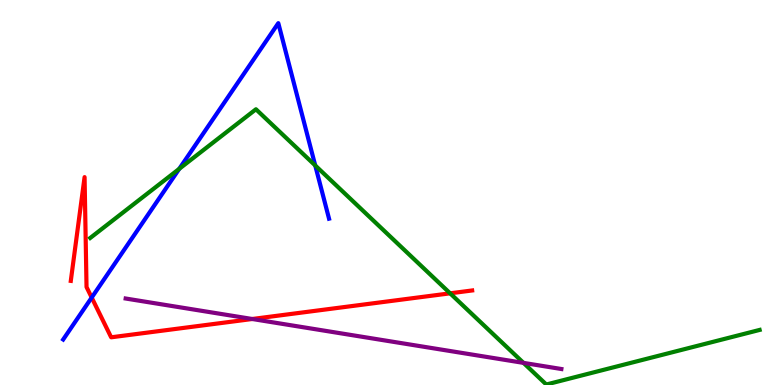[{'lines': ['blue', 'red'], 'intersections': [{'x': 1.18, 'y': 2.27}]}, {'lines': ['green', 'red'], 'intersections': [{'x': 5.81, 'y': 2.38}]}, {'lines': ['purple', 'red'], 'intersections': [{'x': 3.25, 'y': 1.71}]}, {'lines': ['blue', 'green'], 'intersections': [{'x': 2.31, 'y': 5.61}, {'x': 4.07, 'y': 5.7}]}, {'lines': ['blue', 'purple'], 'intersections': []}, {'lines': ['green', 'purple'], 'intersections': [{'x': 6.75, 'y': 0.575}]}]